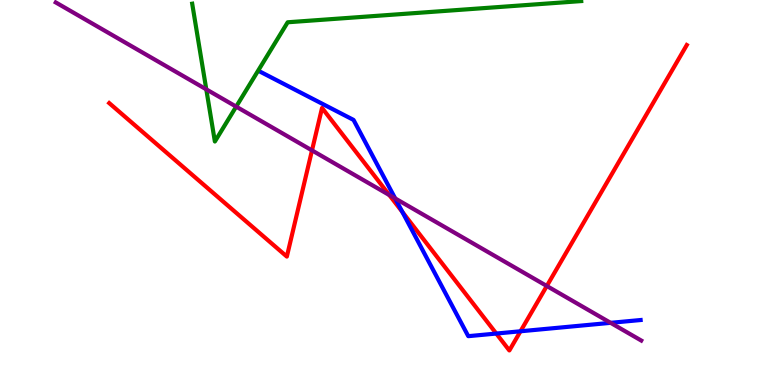[{'lines': ['blue', 'red'], 'intersections': [{'x': 5.19, 'y': 4.49}, {'x': 6.4, 'y': 1.34}, {'x': 6.72, 'y': 1.4}]}, {'lines': ['green', 'red'], 'intersections': []}, {'lines': ['purple', 'red'], 'intersections': [{'x': 4.03, 'y': 6.09}, {'x': 5.02, 'y': 4.93}, {'x': 7.06, 'y': 2.57}]}, {'lines': ['blue', 'green'], 'intersections': []}, {'lines': ['blue', 'purple'], 'intersections': [{'x': 5.1, 'y': 4.85}, {'x': 7.88, 'y': 1.61}]}, {'lines': ['green', 'purple'], 'intersections': [{'x': 2.66, 'y': 7.68}, {'x': 3.05, 'y': 7.23}]}]